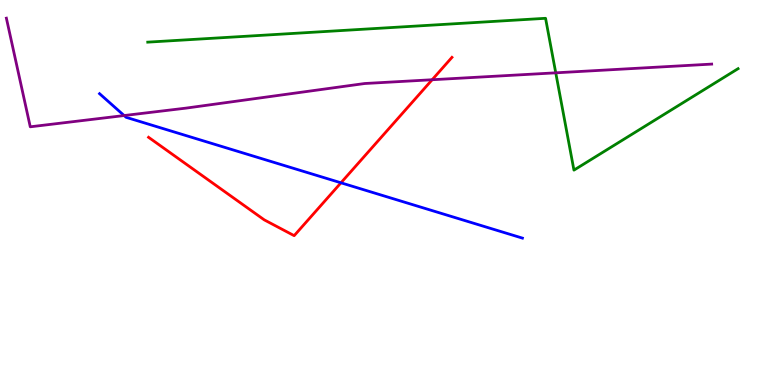[{'lines': ['blue', 'red'], 'intersections': [{'x': 4.4, 'y': 5.25}]}, {'lines': ['green', 'red'], 'intersections': []}, {'lines': ['purple', 'red'], 'intersections': [{'x': 5.58, 'y': 7.93}]}, {'lines': ['blue', 'green'], 'intersections': []}, {'lines': ['blue', 'purple'], 'intersections': [{'x': 1.6, 'y': 7.0}]}, {'lines': ['green', 'purple'], 'intersections': [{'x': 7.17, 'y': 8.11}]}]